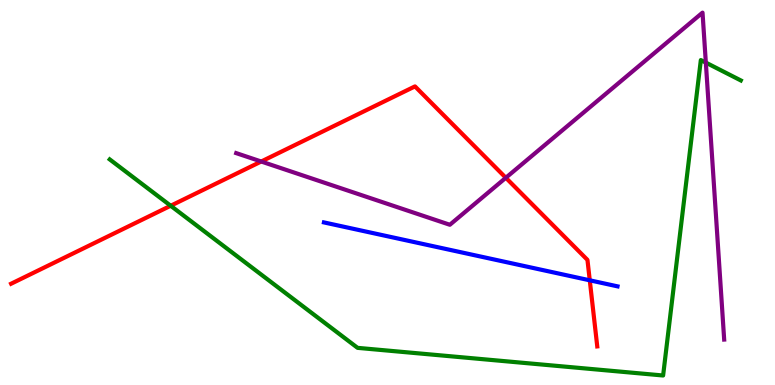[{'lines': ['blue', 'red'], 'intersections': [{'x': 7.61, 'y': 2.72}]}, {'lines': ['green', 'red'], 'intersections': [{'x': 2.2, 'y': 4.66}]}, {'lines': ['purple', 'red'], 'intersections': [{'x': 3.37, 'y': 5.8}, {'x': 6.53, 'y': 5.38}]}, {'lines': ['blue', 'green'], 'intersections': []}, {'lines': ['blue', 'purple'], 'intersections': []}, {'lines': ['green', 'purple'], 'intersections': [{'x': 9.11, 'y': 8.37}]}]